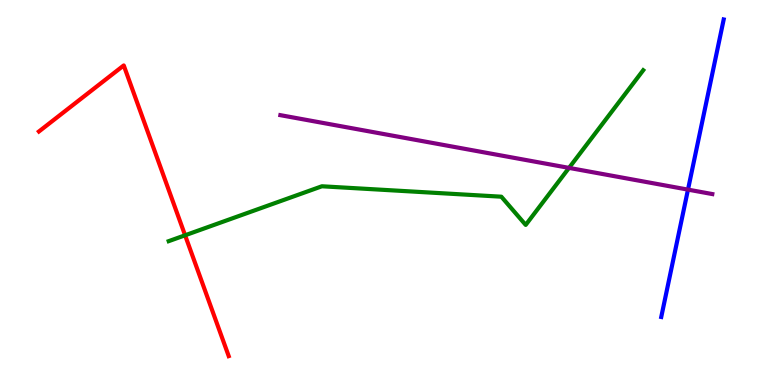[{'lines': ['blue', 'red'], 'intersections': []}, {'lines': ['green', 'red'], 'intersections': [{'x': 2.39, 'y': 3.89}]}, {'lines': ['purple', 'red'], 'intersections': []}, {'lines': ['blue', 'green'], 'intersections': []}, {'lines': ['blue', 'purple'], 'intersections': [{'x': 8.88, 'y': 5.07}]}, {'lines': ['green', 'purple'], 'intersections': [{'x': 7.34, 'y': 5.64}]}]